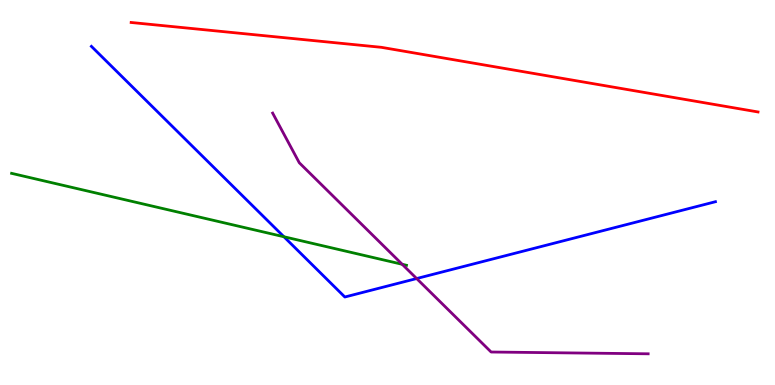[{'lines': ['blue', 'red'], 'intersections': []}, {'lines': ['green', 'red'], 'intersections': []}, {'lines': ['purple', 'red'], 'intersections': []}, {'lines': ['blue', 'green'], 'intersections': [{'x': 3.66, 'y': 3.85}]}, {'lines': ['blue', 'purple'], 'intersections': [{'x': 5.38, 'y': 2.77}]}, {'lines': ['green', 'purple'], 'intersections': [{'x': 5.19, 'y': 3.14}]}]